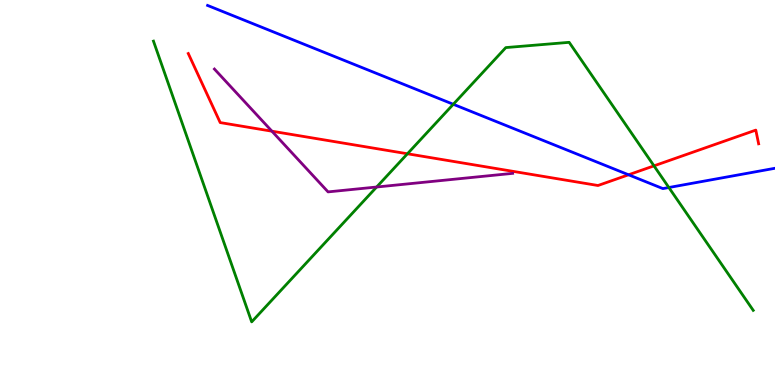[{'lines': ['blue', 'red'], 'intersections': [{'x': 8.11, 'y': 5.46}]}, {'lines': ['green', 'red'], 'intersections': [{'x': 5.26, 'y': 6.01}, {'x': 8.44, 'y': 5.69}]}, {'lines': ['purple', 'red'], 'intersections': [{'x': 3.51, 'y': 6.59}]}, {'lines': ['blue', 'green'], 'intersections': [{'x': 5.85, 'y': 7.29}, {'x': 8.63, 'y': 5.13}]}, {'lines': ['blue', 'purple'], 'intersections': []}, {'lines': ['green', 'purple'], 'intersections': [{'x': 4.86, 'y': 5.14}]}]